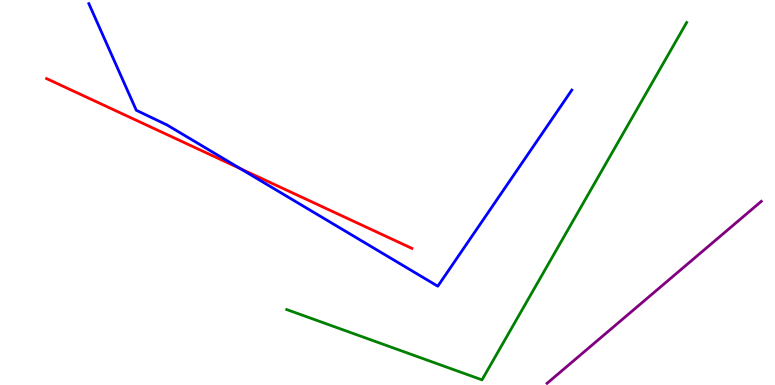[{'lines': ['blue', 'red'], 'intersections': [{'x': 3.1, 'y': 5.62}]}, {'lines': ['green', 'red'], 'intersections': []}, {'lines': ['purple', 'red'], 'intersections': []}, {'lines': ['blue', 'green'], 'intersections': []}, {'lines': ['blue', 'purple'], 'intersections': []}, {'lines': ['green', 'purple'], 'intersections': []}]